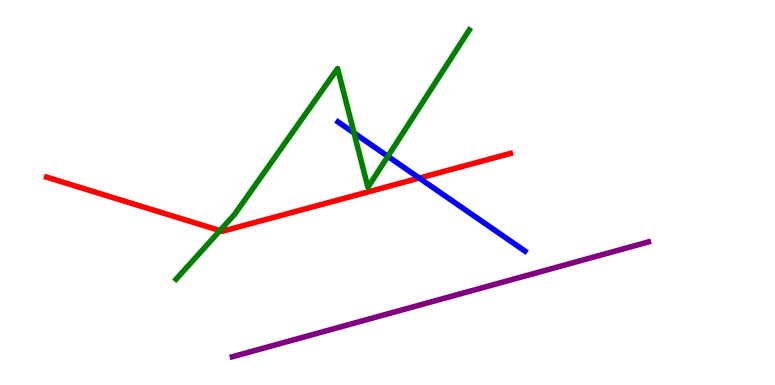[{'lines': ['blue', 'red'], 'intersections': [{'x': 5.41, 'y': 5.38}]}, {'lines': ['green', 'red'], 'intersections': [{'x': 2.84, 'y': 4.01}]}, {'lines': ['purple', 'red'], 'intersections': []}, {'lines': ['blue', 'green'], 'intersections': [{'x': 4.57, 'y': 6.55}, {'x': 5.0, 'y': 5.94}]}, {'lines': ['blue', 'purple'], 'intersections': []}, {'lines': ['green', 'purple'], 'intersections': []}]